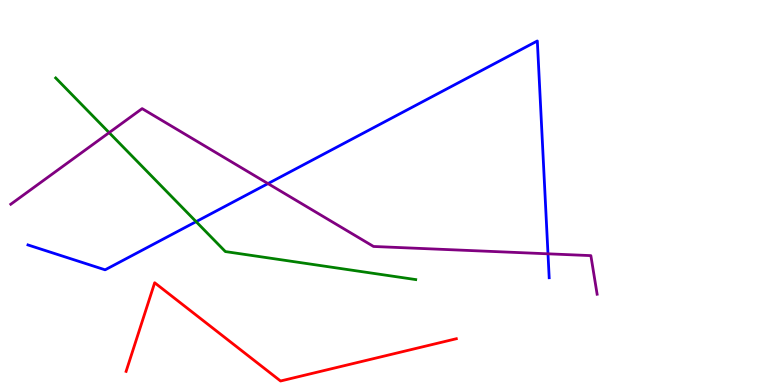[{'lines': ['blue', 'red'], 'intersections': []}, {'lines': ['green', 'red'], 'intersections': []}, {'lines': ['purple', 'red'], 'intersections': []}, {'lines': ['blue', 'green'], 'intersections': [{'x': 2.53, 'y': 4.24}]}, {'lines': ['blue', 'purple'], 'intersections': [{'x': 3.46, 'y': 5.23}, {'x': 7.07, 'y': 3.41}]}, {'lines': ['green', 'purple'], 'intersections': [{'x': 1.41, 'y': 6.55}]}]